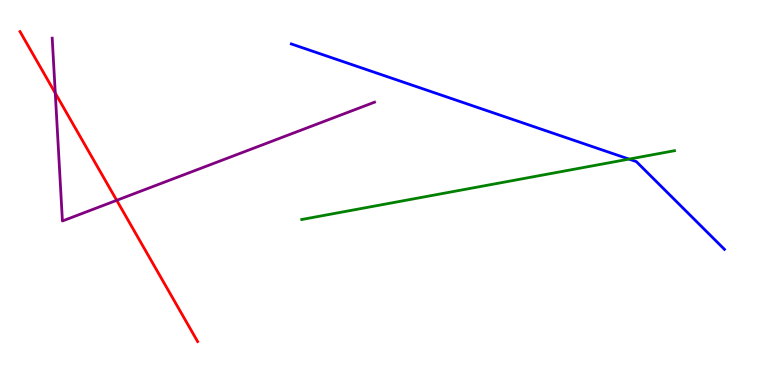[{'lines': ['blue', 'red'], 'intersections': []}, {'lines': ['green', 'red'], 'intersections': []}, {'lines': ['purple', 'red'], 'intersections': [{'x': 0.713, 'y': 7.58}, {'x': 1.51, 'y': 4.8}]}, {'lines': ['blue', 'green'], 'intersections': [{'x': 8.12, 'y': 5.87}]}, {'lines': ['blue', 'purple'], 'intersections': []}, {'lines': ['green', 'purple'], 'intersections': []}]